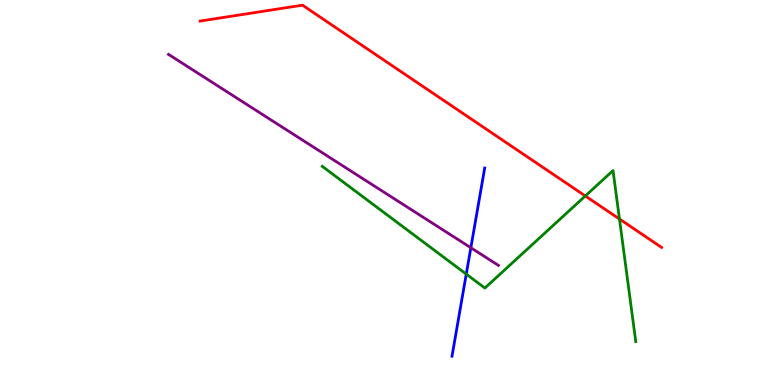[{'lines': ['blue', 'red'], 'intersections': []}, {'lines': ['green', 'red'], 'intersections': [{'x': 7.55, 'y': 4.91}, {'x': 7.99, 'y': 4.31}]}, {'lines': ['purple', 'red'], 'intersections': []}, {'lines': ['blue', 'green'], 'intersections': [{'x': 6.02, 'y': 2.88}]}, {'lines': ['blue', 'purple'], 'intersections': [{'x': 6.08, 'y': 3.57}]}, {'lines': ['green', 'purple'], 'intersections': []}]